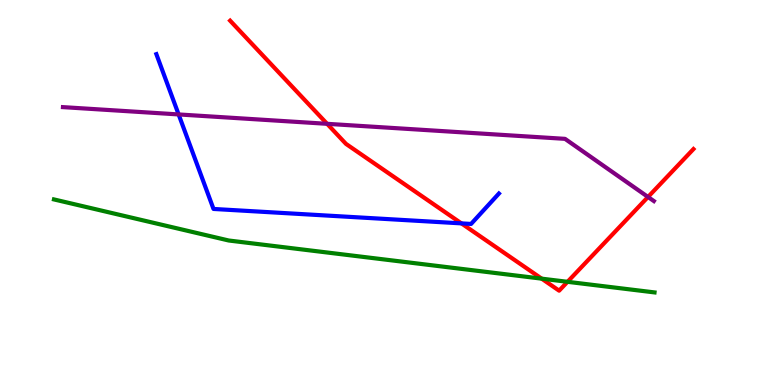[{'lines': ['blue', 'red'], 'intersections': [{'x': 5.95, 'y': 4.2}]}, {'lines': ['green', 'red'], 'intersections': [{'x': 6.99, 'y': 2.76}, {'x': 7.32, 'y': 2.68}]}, {'lines': ['purple', 'red'], 'intersections': [{'x': 4.22, 'y': 6.78}, {'x': 8.36, 'y': 4.88}]}, {'lines': ['blue', 'green'], 'intersections': []}, {'lines': ['blue', 'purple'], 'intersections': [{'x': 2.3, 'y': 7.03}]}, {'lines': ['green', 'purple'], 'intersections': []}]